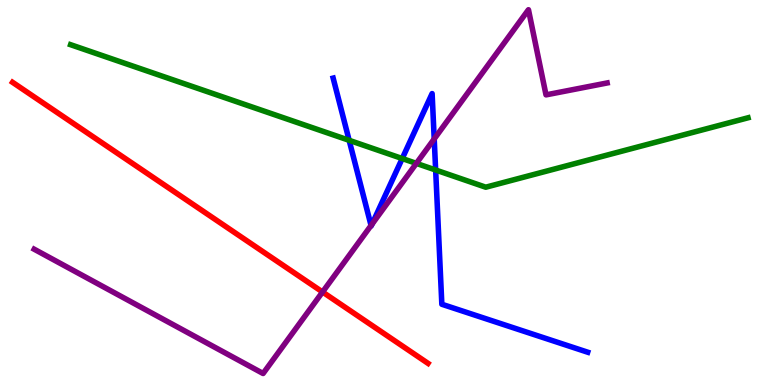[{'lines': ['blue', 'red'], 'intersections': []}, {'lines': ['green', 'red'], 'intersections': []}, {'lines': ['purple', 'red'], 'intersections': [{'x': 4.16, 'y': 2.42}]}, {'lines': ['blue', 'green'], 'intersections': [{'x': 4.51, 'y': 6.36}, {'x': 5.19, 'y': 5.88}, {'x': 5.62, 'y': 5.58}]}, {'lines': ['blue', 'purple'], 'intersections': [{'x': 4.79, 'y': 4.14}, {'x': 4.8, 'y': 4.18}, {'x': 5.6, 'y': 6.39}]}, {'lines': ['green', 'purple'], 'intersections': [{'x': 5.37, 'y': 5.76}]}]